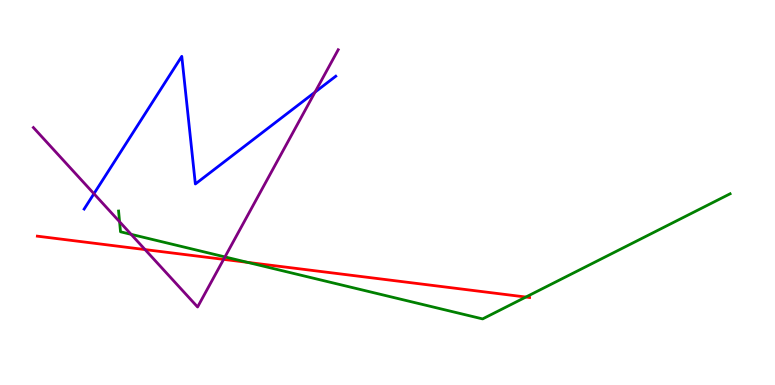[{'lines': ['blue', 'red'], 'intersections': []}, {'lines': ['green', 'red'], 'intersections': [{'x': 3.19, 'y': 3.19}, {'x': 6.79, 'y': 2.28}]}, {'lines': ['purple', 'red'], 'intersections': [{'x': 1.87, 'y': 3.52}, {'x': 2.89, 'y': 3.26}]}, {'lines': ['blue', 'green'], 'intersections': []}, {'lines': ['blue', 'purple'], 'intersections': [{'x': 1.21, 'y': 4.97}, {'x': 4.06, 'y': 7.61}]}, {'lines': ['green', 'purple'], 'intersections': [{'x': 1.54, 'y': 4.24}, {'x': 1.69, 'y': 3.91}, {'x': 2.9, 'y': 3.33}]}]